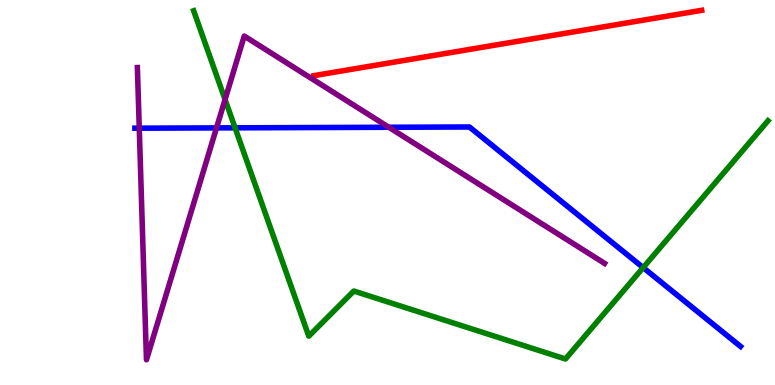[{'lines': ['blue', 'red'], 'intersections': []}, {'lines': ['green', 'red'], 'intersections': []}, {'lines': ['purple', 'red'], 'intersections': []}, {'lines': ['blue', 'green'], 'intersections': [{'x': 3.03, 'y': 6.68}, {'x': 8.3, 'y': 3.05}]}, {'lines': ['blue', 'purple'], 'intersections': [{'x': 1.8, 'y': 6.67}, {'x': 2.79, 'y': 6.68}, {'x': 5.02, 'y': 6.69}]}, {'lines': ['green', 'purple'], 'intersections': [{'x': 2.9, 'y': 7.41}]}]